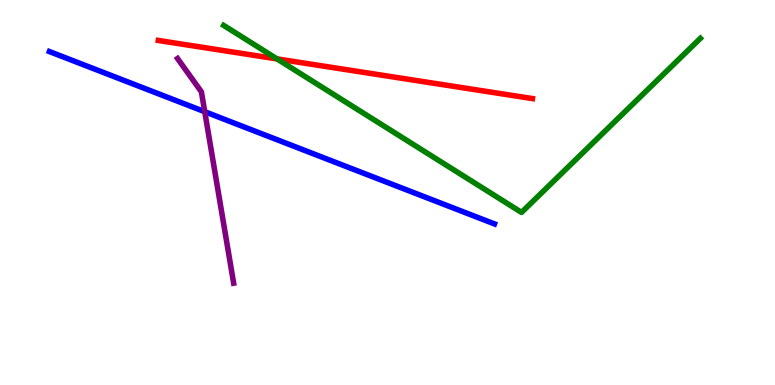[{'lines': ['blue', 'red'], 'intersections': []}, {'lines': ['green', 'red'], 'intersections': [{'x': 3.57, 'y': 8.47}]}, {'lines': ['purple', 'red'], 'intersections': []}, {'lines': ['blue', 'green'], 'intersections': []}, {'lines': ['blue', 'purple'], 'intersections': [{'x': 2.64, 'y': 7.1}]}, {'lines': ['green', 'purple'], 'intersections': []}]